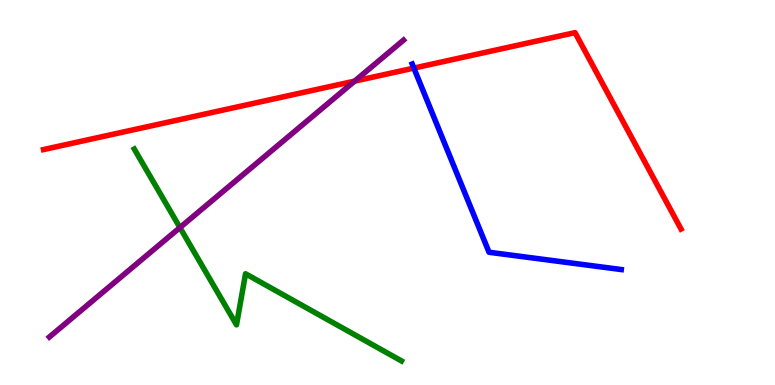[{'lines': ['blue', 'red'], 'intersections': [{'x': 5.34, 'y': 8.23}]}, {'lines': ['green', 'red'], 'intersections': []}, {'lines': ['purple', 'red'], 'intersections': [{'x': 4.58, 'y': 7.89}]}, {'lines': ['blue', 'green'], 'intersections': []}, {'lines': ['blue', 'purple'], 'intersections': []}, {'lines': ['green', 'purple'], 'intersections': [{'x': 2.32, 'y': 4.09}]}]